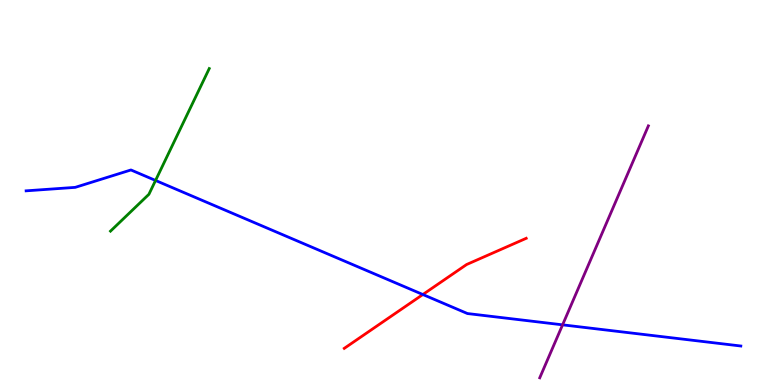[{'lines': ['blue', 'red'], 'intersections': [{'x': 5.46, 'y': 2.35}]}, {'lines': ['green', 'red'], 'intersections': []}, {'lines': ['purple', 'red'], 'intersections': []}, {'lines': ['blue', 'green'], 'intersections': [{'x': 2.01, 'y': 5.31}]}, {'lines': ['blue', 'purple'], 'intersections': [{'x': 7.26, 'y': 1.56}]}, {'lines': ['green', 'purple'], 'intersections': []}]